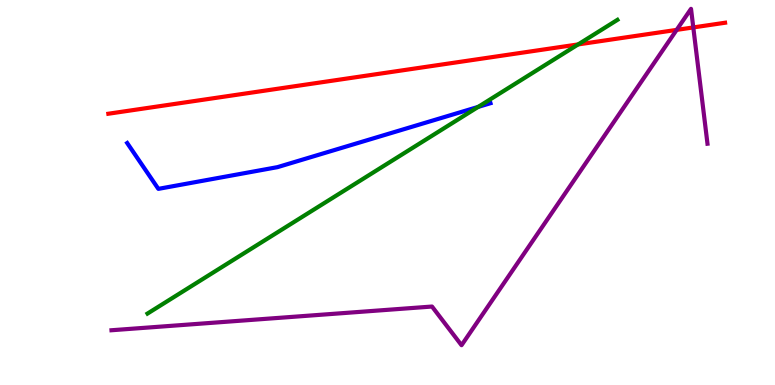[{'lines': ['blue', 'red'], 'intersections': []}, {'lines': ['green', 'red'], 'intersections': [{'x': 7.46, 'y': 8.85}]}, {'lines': ['purple', 'red'], 'intersections': [{'x': 8.73, 'y': 9.22}, {'x': 8.95, 'y': 9.29}]}, {'lines': ['blue', 'green'], 'intersections': [{'x': 6.17, 'y': 7.22}]}, {'lines': ['blue', 'purple'], 'intersections': []}, {'lines': ['green', 'purple'], 'intersections': []}]